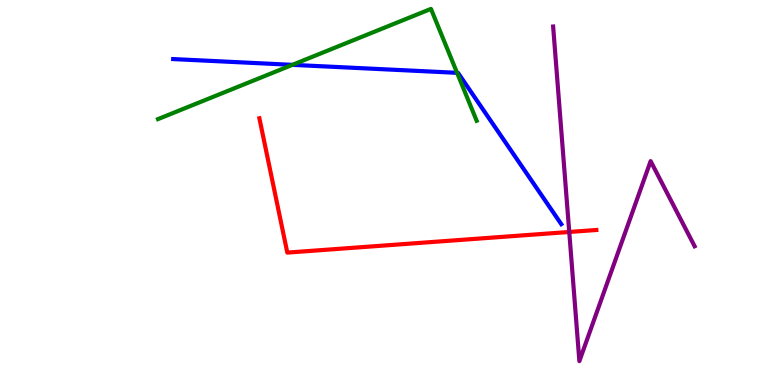[{'lines': ['blue', 'red'], 'intersections': []}, {'lines': ['green', 'red'], 'intersections': []}, {'lines': ['purple', 'red'], 'intersections': [{'x': 7.35, 'y': 3.97}]}, {'lines': ['blue', 'green'], 'intersections': [{'x': 3.77, 'y': 8.32}, {'x': 5.9, 'y': 8.11}]}, {'lines': ['blue', 'purple'], 'intersections': []}, {'lines': ['green', 'purple'], 'intersections': []}]